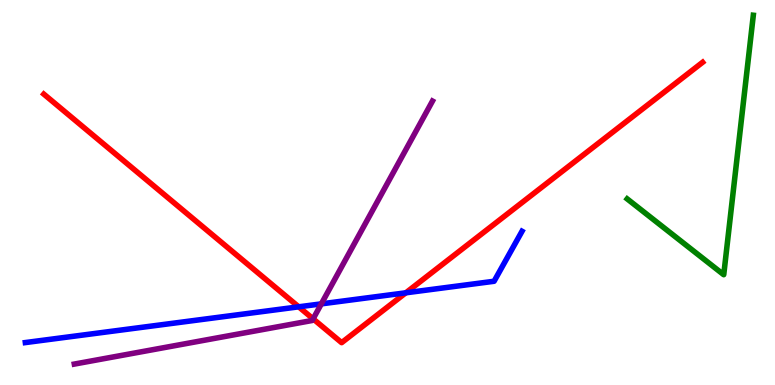[{'lines': ['blue', 'red'], 'intersections': [{'x': 3.85, 'y': 2.03}, {'x': 5.24, 'y': 2.39}]}, {'lines': ['green', 'red'], 'intersections': []}, {'lines': ['purple', 'red'], 'intersections': [{'x': 4.04, 'y': 1.72}]}, {'lines': ['blue', 'green'], 'intersections': []}, {'lines': ['blue', 'purple'], 'intersections': [{'x': 4.15, 'y': 2.11}]}, {'lines': ['green', 'purple'], 'intersections': []}]